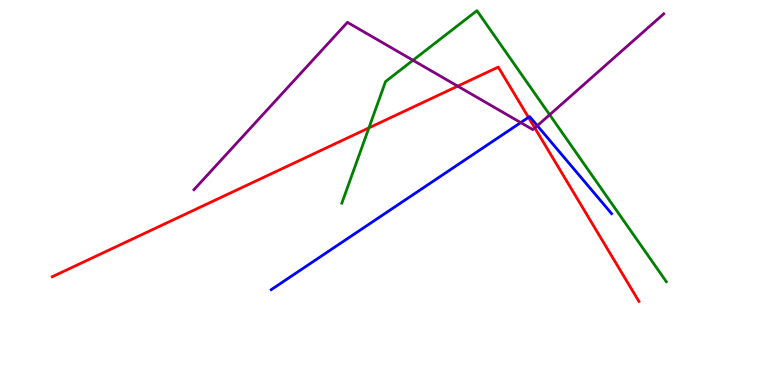[{'lines': ['blue', 'red'], 'intersections': [{'x': 6.82, 'y': 6.95}]}, {'lines': ['green', 'red'], 'intersections': [{'x': 4.76, 'y': 6.68}]}, {'lines': ['purple', 'red'], 'intersections': [{'x': 5.91, 'y': 7.76}, {'x': 6.9, 'y': 6.68}]}, {'lines': ['blue', 'green'], 'intersections': []}, {'lines': ['blue', 'purple'], 'intersections': [{'x': 6.72, 'y': 6.82}, {'x': 6.93, 'y': 6.74}]}, {'lines': ['green', 'purple'], 'intersections': [{'x': 5.33, 'y': 8.43}, {'x': 7.09, 'y': 7.02}]}]